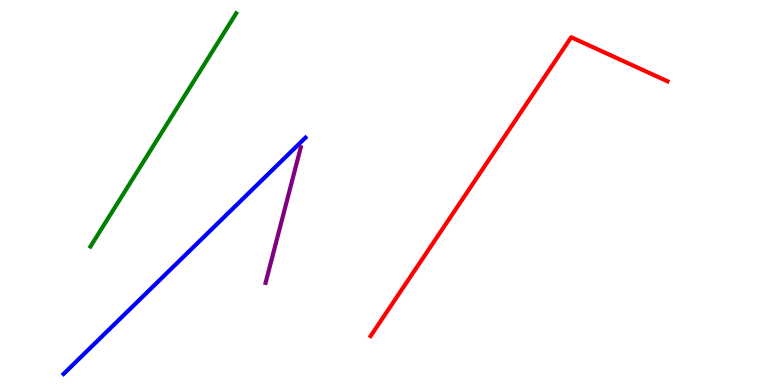[{'lines': ['blue', 'red'], 'intersections': []}, {'lines': ['green', 'red'], 'intersections': []}, {'lines': ['purple', 'red'], 'intersections': []}, {'lines': ['blue', 'green'], 'intersections': []}, {'lines': ['blue', 'purple'], 'intersections': []}, {'lines': ['green', 'purple'], 'intersections': []}]